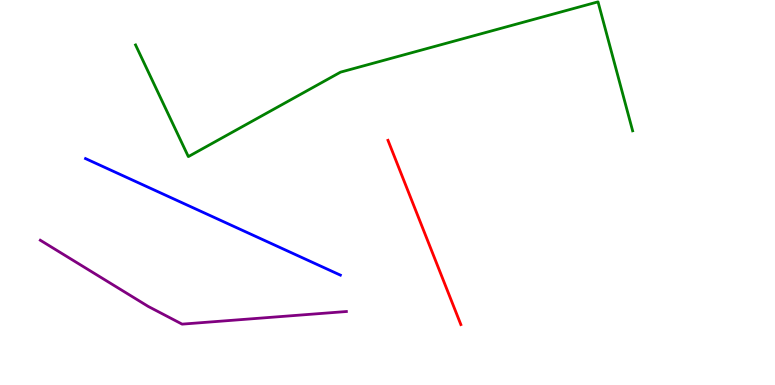[{'lines': ['blue', 'red'], 'intersections': []}, {'lines': ['green', 'red'], 'intersections': []}, {'lines': ['purple', 'red'], 'intersections': []}, {'lines': ['blue', 'green'], 'intersections': []}, {'lines': ['blue', 'purple'], 'intersections': []}, {'lines': ['green', 'purple'], 'intersections': []}]